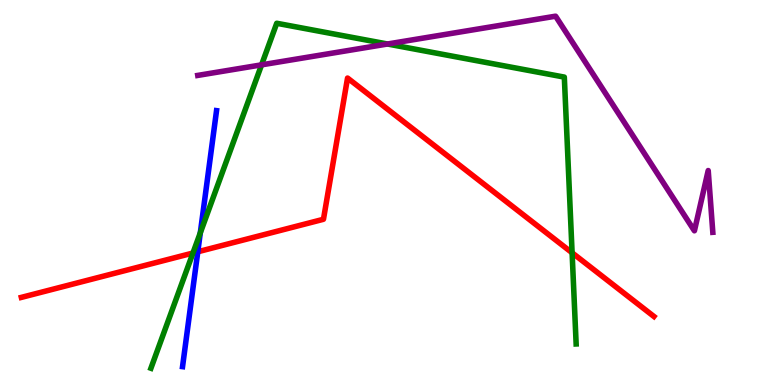[{'lines': ['blue', 'red'], 'intersections': [{'x': 2.55, 'y': 3.46}]}, {'lines': ['green', 'red'], 'intersections': [{'x': 2.49, 'y': 3.43}, {'x': 7.38, 'y': 3.43}]}, {'lines': ['purple', 'red'], 'intersections': []}, {'lines': ['blue', 'green'], 'intersections': [{'x': 2.58, 'y': 3.95}]}, {'lines': ['blue', 'purple'], 'intersections': []}, {'lines': ['green', 'purple'], 'intersections': [{'x': 3.38, 'y': 8.32}, {'x': 5.0, 'y': 8.86}]}]